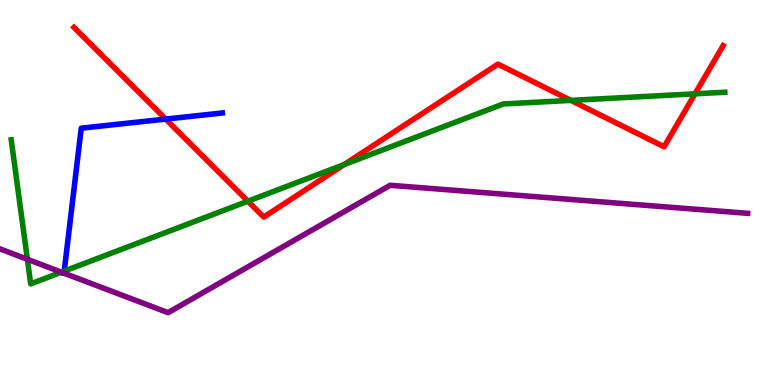[{'lines': ['blue', 'red'], 'intersections': [{'x': 2.14, 'y': 6.91}]}, {'lines': ['green', 'red'], 'intersections': [{'x': 3.2, 'y': 4.77}, {'x': 4.44, 'y': 5.73}, {'x': 7.37, 'y': 7.39}, {'x': 8.97, 'y': 7.56}]}, {'lines': ['purple', 'red'], 'intersections': []}, {'lines': ['blue', 'green'], 'intersections': [{'x': 0.829, 'y': 2.96}]}, {'lines': ['blue', 'purple'], 'intersections': [{'x': 0.826, 'y': 2.9}]}, {'lines': ['green', 'purple'], 'intersections': [{'x': 0.353, 'y': 3.27}, {'x': 0.792, 'y': 2.93}]}]